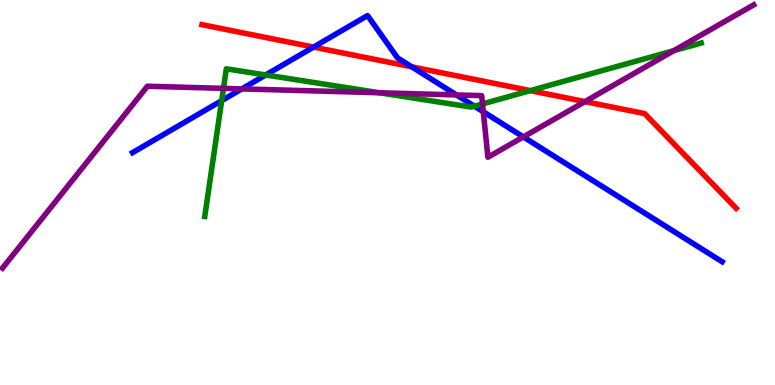[{'lines': ['blue', 'red'], 'intersections': [{'x': 4.05, 'y': 8.78}, {'x': 5.31, 'y': 8.27}]}, {'lines': ['green', 'red'], 'intersections': [{'x': 6.84, 'y': 7.65}]}, {'lines': ['purple', 'red'], 'intersections': [{'x': 7.55, 'y': 7.36}]}, {'lines': ['blue', 'green'], 'intersections': [{'x': 2.86, 'y': 7.39}, {'x': 3.43, 'y': 8.05}, {'x': 6.12, 'y': 7.24}]}, {'lines': ['blue', 'purple'], 'intersections': [{'x': 3.12, 'y': 7.69}, {'x': 5.89, 'y': 7.53}, {'x': 6.24, 'y': 7.1}, {'x': 6.75, 'y': 6.44}]}, {'lines': ['green', 'purple'], 'intersections': [{'x': 2.88, 'y': 7.7}, {'x': 4.9, 'y': 7.59}, {'x': 6.23, 'y': 7.3}, {'x': 8.69, 'y': 8.68}]}]